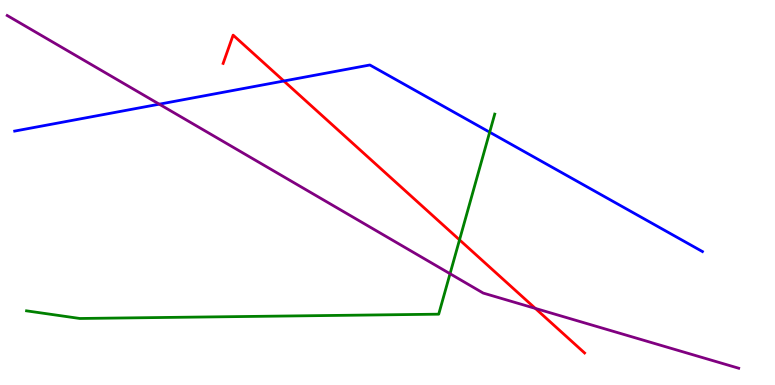[{'lines': ['blue', 'red'], 'intersections': [{'x': 3.66, 'y': 7.9}]}, {'lines': ['green', 'red'], 'intersections': [{'x': 5.93, 'y': 3.77}]}, {'lines': ['purple', 'red'], 'intersections': [{'x': 6.91, 'y': 1.99}]}, {'lines': ['blue', 'green'], 'intersections': [{'x': 6.32, 'y': 6.57}]}, {'lines': ['blue', 'purple'], 'intersections': [{'x': 2.06, 'y': 7.29}]}, {'lines': ['green', 'purple'], 'intersections': [{'x': 5.81, 'y': 2.89}]}]